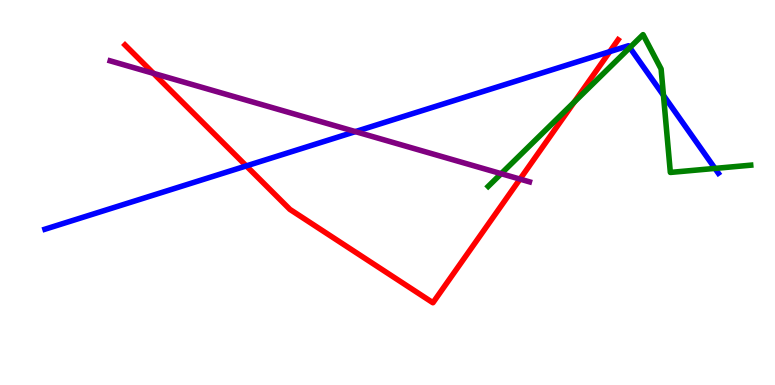[{'lines': ['blue', 'red'], 'intersections': [{'x': 3.18, 'y': 5.69}, {'x': 7.87, 'y': 8.66}]}, {'lines': ['green', 'red'], 'intersections': [{'x': 7.41, 'y': 7.35}]}, {'lines': ['purple', 'red'], 'intersections': [{'x': 1.98, 'y': 8.09}, {'x': 6.71, 'y': 5.35}]}, {'lines': ['blue', 'green'], 'intersections': [{'x': 8.13, 'y': 8.76}, {'x': 8.56, 'y': 7.52}, {'x': 9.23, 'y': 5.63}]}, {'lines': ['blue', 'purple'], 'intersections': [{'x': 4.59, 'y': 6.58}]}, {'lines': ['green', 'purple'], 'intersections': [{'x': 6.47, 'y': 5.49}]}]